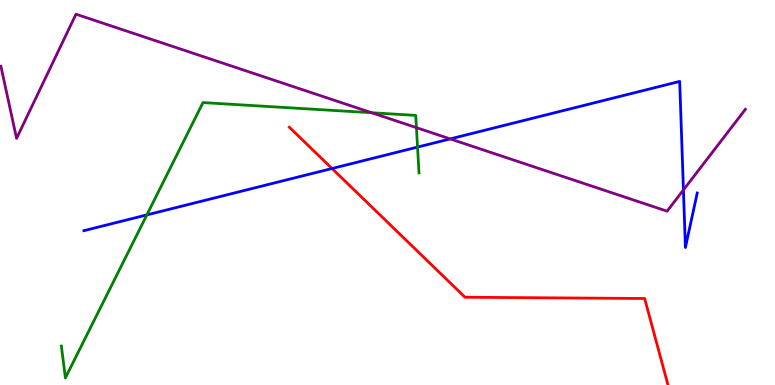[{'lines': ['blue', 'red'], 'intersections': [{'x': 4.28, 'y': 5.62}]}, {'lines': ['green', 'red'], 'intersections': []}, {'lines': ['purple', 'red'], 'intersections': []}, {'lines': ['blue', 'green'], 'intersections': [{'x': 1.89, 'y': 4.42}, {'x': 5.39, 'y': 6.18}]}, {'lines': ['blue', 'purple'], 'intersections': [{'x': 5.81, 'y': 6.39}, {'x': 8.82, 'y': 5.07}]}, {'lines': ['green', 'purple'], 'intersections': [{'x': 4.8, 'y': 7.07}, {'x': 5.37, 'y': 6.68}]}]